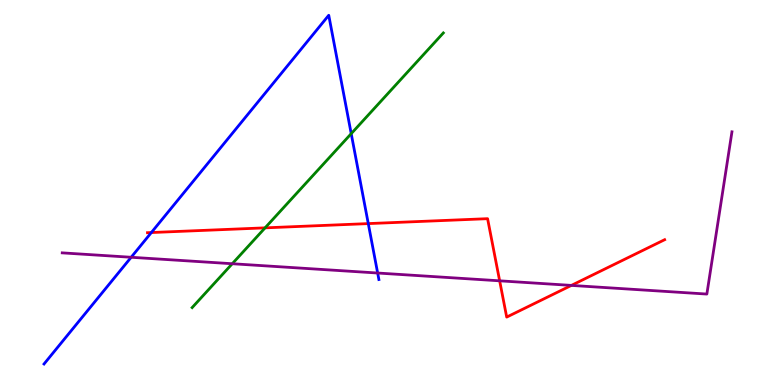[{'lines': ['blue', 'red'], 'intersections': [{'x': 1.95, 'y': 3.96}, {'x': 4.75, 'y': 4.19}]}, {'lines': ['green', 'red'], 'intersections': [{'x': 3.42, 'y': 4.08}]}, {'lines': ['purple', 'red'], 'intersections': [{'x': 6.45, 'y': 2.71}, {'x': 7.37, 'y': 2.59}]}, {'lines': ['blue', 'green'], 'intersections': [{'x': 4.53, 'y': 6.53}]}, {'lines': ['blue', 'purple'], 'intersections': [{'x': 1.69, 'y': 3.32}, {'x': 4.87, 'y': 2.91}]}, {'lines': ['green', 'purple'], 'intersections': [{'x': 3.0, 'y': 3.15}]}]